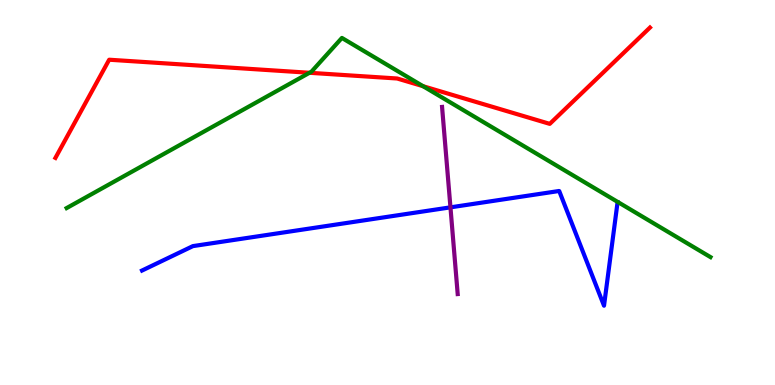[{'lines': ['blue', 'red'], 'intersections': []}, {'lines': ['green', 'red'], 'intersections': [{'x': 3.99, 'y': 8.11}, {'x': 5.46, 'y': 7.76}]}, {'lines': ['purple', 'red'], 'intersections': []}, {'lines': ['blue', 'green'], 'intersections': []}, {'lines': ['blue', 'purple'], 'intersections': [{'x': 5.81, 'y': 4.61}]}, {'lines': ['green', 'purple'], 'intersections': []}]